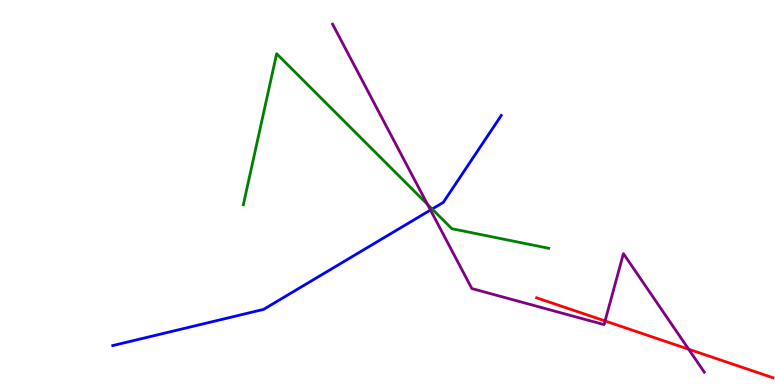[{'lines': ['blue', 'red'], 'intersections': []}, {'lines': ['green', 'red'], 'intersections': []}, {'lines': ['purple', 'red'], 'intersections': [{'x': 7.81, 'y': 1.66}, {'x': 8.89, 'y': 0.929}]}, {'lines': ['blue', 'green'], 'intersections': [{'x': 5.58, 'y': 4.57}]}, {'lines': ['blue', 'purple'], 'intersections': [{'x': 5.55, 'y': 4.54}]}, {'lines': ['green', 'purple'], 'intersections': [{'x': 5.52, 'y': 4.69}]}]